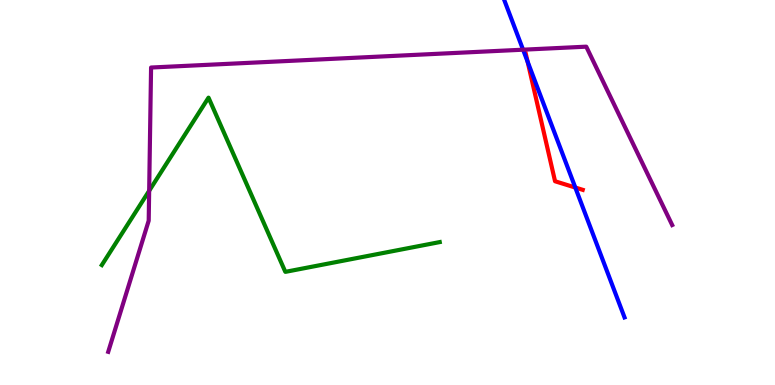[{'lines': ['blue', 'red'], 'intersections': [{'x': 6.81, 'y': 8.4}, {'x': 7.42, 'y': 5.13}]}, {'lines': ['green', 'red'], 'intersections': []}, {'lines': ['purple', 'red'], 'intersections': []}, {'lines': ['blue', 'green'], 'intersections': []}, {'lines': ['blue', 'purple'], 'intersections': [{'x': 6.75, 'y': 8.71}]}, {'lines': ['green', 'purple'], 'intersections': [{'x': 1.92, 'y': 5.04}]}]